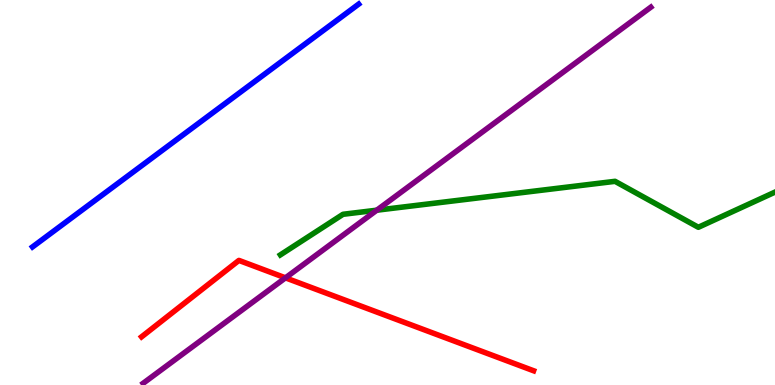[{'lines': ['blue', 'red'], 'intersections': []}, {'lines': ['green', 'red'], 'intersections': []}, {'lines': ['purple', 'red'], 'intersections': [{'x': 3.68, 'y': 2.78}]}, {'lines': ['blue', 'green'], 'intersections': []}, {'lines': ['blue', 'purple'], 'intersections': []}, {'lines': ['green', 'purple'], 'intersections': [{'x': 4.86, 'y': 4.54}]}]